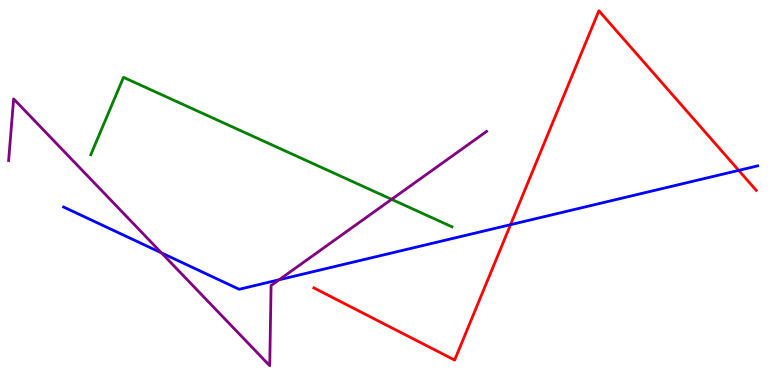[{'lines': ['blue', 'red'], 'intersections': [{'x': 6.59, 'y': 4.16}, {'x': 9.53, 'y': 5.57}]}, {'lines': ['green', 'red'], 'intersections': []}, {'lines': ['purple', 'red'], 'intersections': []}, {'lines': ['blue', 'green'], 'intersections': []}, {'lines': ['blue', 'purple'], 'intersections': [{'x': 2.08, 'y': 3.43}, {'x': 3.6, 'y': 2.73}]}, {'lines': ['green', 'purple'], 'intersections': [{'x': 5.05, 'y': 4.82}]}]